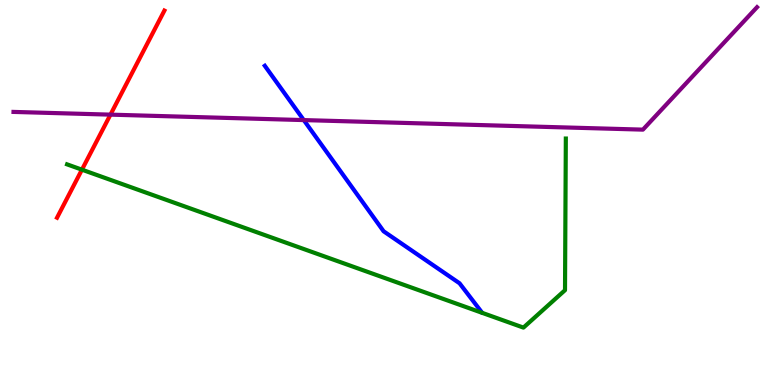[{'lines': ['blue', 'red'], 'intersections': []}, {'lines': ['green', 'red'], 'intersections': [{'x': 1.06, 'y': 5.59}]}, {'lines': ['purple', 'red'], 'intersections': [{'x': 1.43, 'y': 7.02}]}, {'lines': ['blue', 'green'], 'intersections': []}, {'lines': ['blue', 'purple'], 'intersections': [{'x': 3.92, 'y': 6.88}]}, {'lines': ['green', 'purple'], 'intersections': []}]